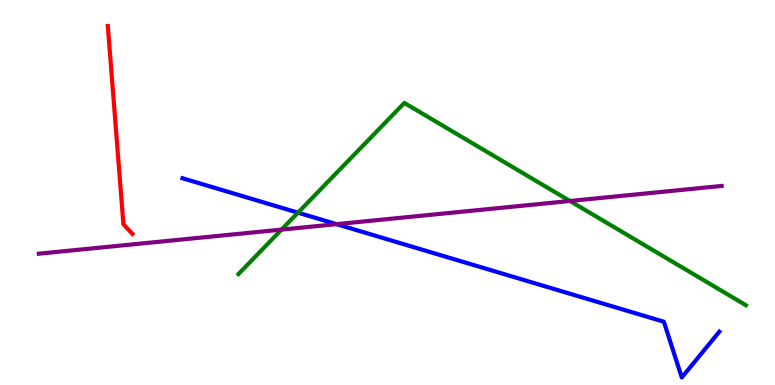[{'lines': ['blue', 'red'], 'intersections': []}, {'lines': ['green', 'red'], 'intersections': []}, {'lines': ['purple', 'red'], 'intersections': []}, {'lines': ['blue', 'green'], 'intersections': [{'x': 3.84, 'y': 4.48}]}, {'lines': ['blue', 'purple'], 'intersections': [{'x': 4.34, 'y': 4.18}]}, {'lines': ['green', 'purple'], 'intersections': [{'x': 3.63, 'y': 4.04}, {'x': 7.35, 'y': 4.78}]}]